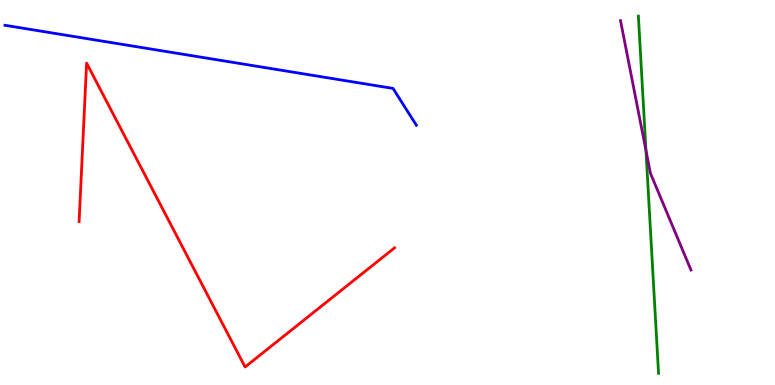[{'lines': ['blue', 'red'], 'intersections': []}, {'lines': ['green', 'red'], 'intersections': []}, {'lines': ['purple', 'red'], 'intersections': []}, {'lines': ['blue', 'green'], 'intersections': []}, {'lines': ['blue', 'purple'], 'intersections': []}, {'lines': ['green', 'purple'], 'intersections': [{'x': 8.34, 'y': 6.09}]}]